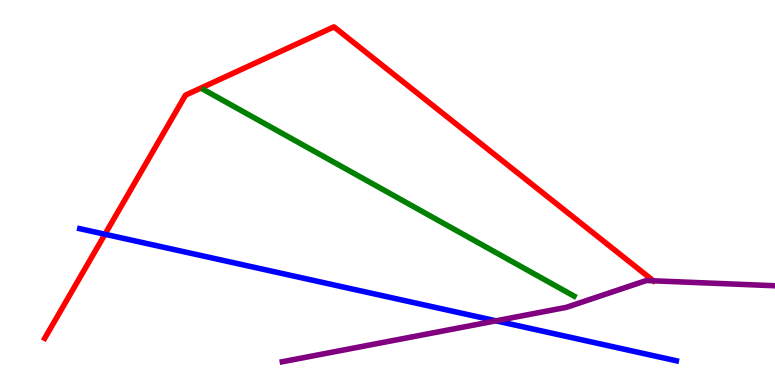[{'lines': ['blue', 'red'], 'intersections': [{'x': 1.35, 'y': 3.92}]}, {'lines': ['green', 'red'], 'intersections': []}, {'lines': ['purple', 'red'], 'intersections': []}, {'lines': ['blue', 'green'], 'intersections': []}, {'lines': ['blue', 'purple'], 'intersections': [{'x': 6.4, 'y': 1.67}]}, {'lines': ['green', 'purple'], 'intersections': []}]